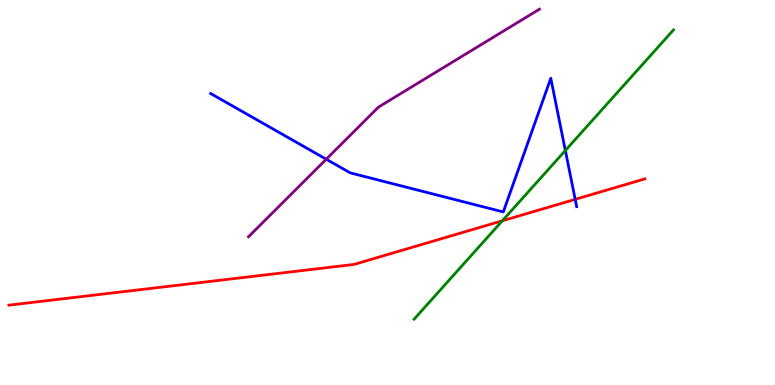[{'lines': ['blue', 'red'], 'intersections': [{'x': 7.42, 'y': 4.82}]}, {'lines': ['green', 'red'], 'intersections': [{'x': 6.48, 'y': 4.27}]}, {'lines': ['purple', 'red'], 'intersections': []}, {'lines': ['blue', 'green'], 'intersections': [{'x': 7.29, 'y': 6.09}]}, {'lines': ['blue', 'purple'], 'intersections': [{'x': 4.21, 'y': 5.86}]}, {'lines': ['green', 'purple'], 'intersections': []}]